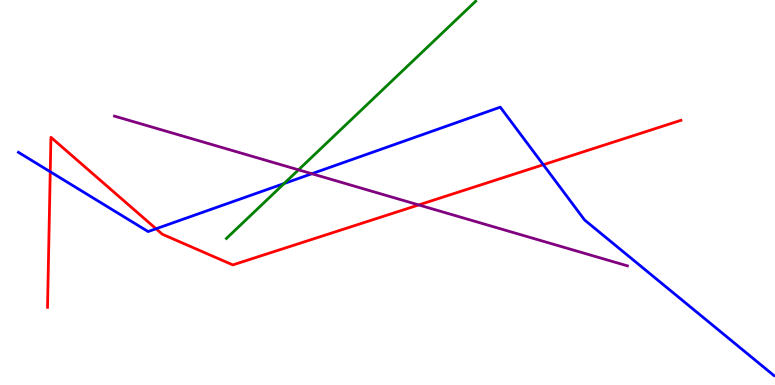[{'lines': ['blue', 'red'], 'intersections': [{'x': 0.648, 'y': 5.54}, {'x': 2.01, 'y': 4.06}, {'x': 7.01, 'y': 5.72}]}, {'lines': ['green', 'red'], 'intersections': []}, {'lines': ['purple', 'red'], 'intersections': [{'x': 5.4, 'y': 4.68}]}, {'lines': ['blue', 'green'], 'intersections': [{'x': 3.67, 'y': 5.23}]}, {'lines': ['blue', 'purple'], 'intersections': [{'x': 4.02, 'y': 5.49}]}, {'lines': ['green', 'purple'], 'intersections': [{'x': 3.85, 'y': 5.59}]}]